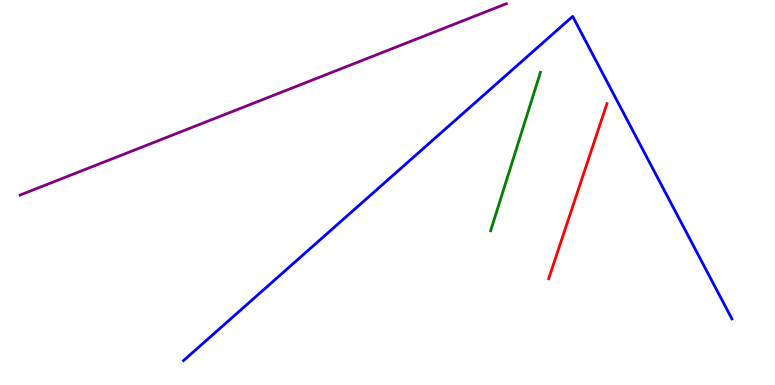[{'lines': ['blue', 'red'], 'intersections': []}, {'lines': ['green', 'red'], 'intersections': []}, {'lines': ['purple', 'red'], 'intersections': []}, {'lines': ['blue', 'green'], 'intersections': []}, {'lines': ['blue', 'purple'], 'intersections': []}, {'lines': ['green', 'purple'], 'intersections': []}]